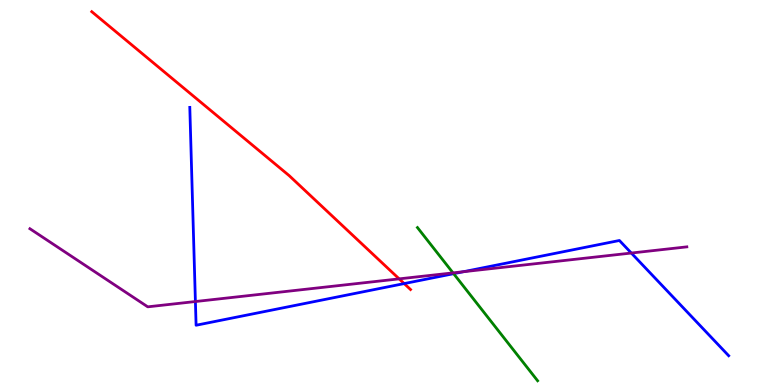[{'lines': ['blue', 'red'], 'intersections': [{'x': 5.22, 'y': 2.63}]}, {'lines': ['green', 'red'], 'intersections': []}, {'lines': ['purple', 'red'], 'intersections': [{'x': 5.15, 'y': 2.76}]}, {'lines': ['blue', 'green'], 'intersections': [{'x': 5.85, 'y': 2.89}]}, {'lines': ['blue', 'purple'], 'intersections': [{'x': 2.52, 'y': 2.17}, {'x': 5.98, 'y': 2.94}, {'x': 8.15, 'y': 3.43}]}, {'lines': ['green', 'purple'], 'intersections': [{'x': 5.85, 'y': 2.91}]}]